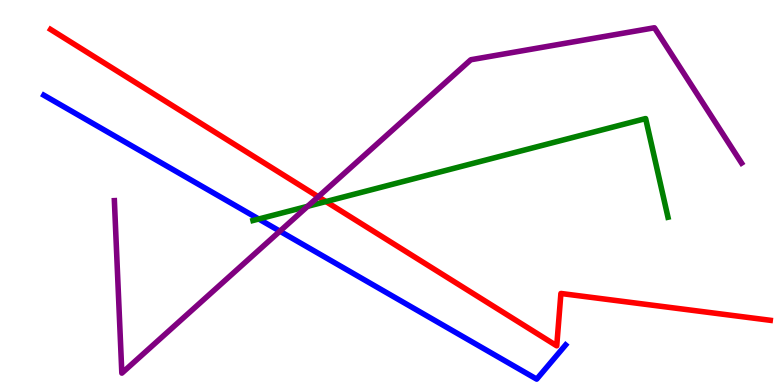[{'lines': ['blue', 'red'], 'intersections': []}, {'lines': ['green', 'red'], 'intersections': [{'x': 4.21, 'y': 4.76}]}, {'lines': ['purple', 'red'], 'intersections': [{'x': 4.11, 'y': 4.89}]}, {'lines': ['blue', 'green'], 'intersections': [{'x': 3.34, 'y': 4.31}]}, {'lines': ['blue', 'purple'], 'intersections': [{'x': 3.61, 'y': 3.99}]}, {'lines': ['green', 'purple'], 'intersections': [{'x': 3.97, 'y': 4.64}]}]